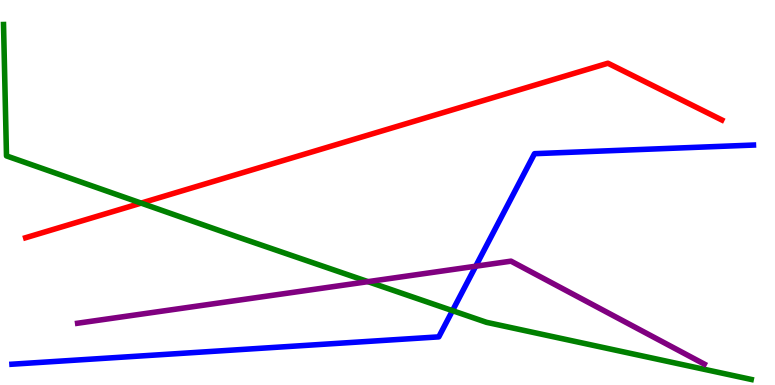[{'lines': ['blue', 'red'], 'intersections': []}, {'lines': ['green', 'red'], 'intersections': [{'x': 1.82, 'y': 4.72}]}, {'lines': ['purple', 'red'], 'intersections': []}, {'lines': ['blue', 'green'], 'intersections': [{'x': 5.84, 'y': 1.93}]}, {'lines': ['blue', 'purple'], 'intersections': [{'x': 6.14, 'y': 3.09}]}, {'lines': ['green', 'purple'], 'intersections': [{'x': 4.75, 'y': 2.68}]}]